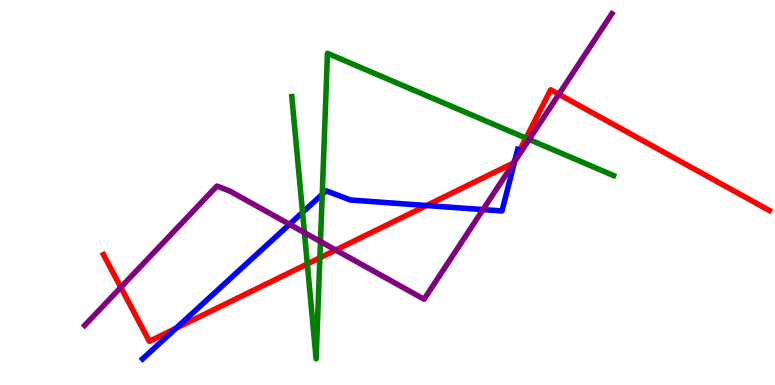[{'lines': ['blue', 'red'], 'intersections': [{'x': 2.27, 'y': 1.47}, {'x': 5.5, 'y': 4.66}, {'x': 6.65, 'y': 5.87}]}, {'lines': ['green', 'red'], 'intersections': [{'x': 3.97, 'y': 3.14}, {'x': 4.13, 'y': 3.3}, {'x': 6.79, 'y': 6.41}]}, {'lines': ['purple', 'red'], 'intersections': [{'x': 1.56, 'y': 2.54}, {'x': 4.33, 'y': 3.51}, {'x': 7.21, 'y': 7.55}]}, {'lines': ['blue', 'green'], 'intersections': [{'x': 3.9, 'y': 4.48}, {'x': 4.16, 'y': 4.95}]}, {'lines': ['blue', 'purple'], 'intersections': [{'x': 3.74, 'y': 4.17}, {'x': 6.23, 'y': 4.56}, {'x': 6.64, 'y': 5.8}]}, {'lines': ['green', 'purple'], 'intersections': [{'x': 3.93, 'y': 3.96}, {'x': 4.14, 'y': 3.73}, {'x': 6.83, 'y': 6.38}]}]